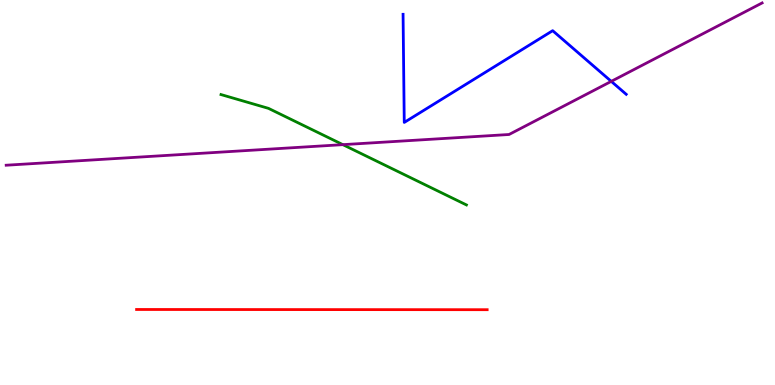[{'lines': ['blue', 'red'], 'intersections': []}, {'lines': ['green', 'red'], 'intersections': []}, {'lines': ['purple', 'red'], 'intersections': []}, {'lines': ['blue', 'green'], 'intersections': []}, {'lines': ['blue', 'purple'], 'intersections': [{'x': 7.89, 'y': 7.89}]}, {'lines': ['green', 'purple'], 'intersections': [{'x': 4.42, 'y': 6.24}]}]